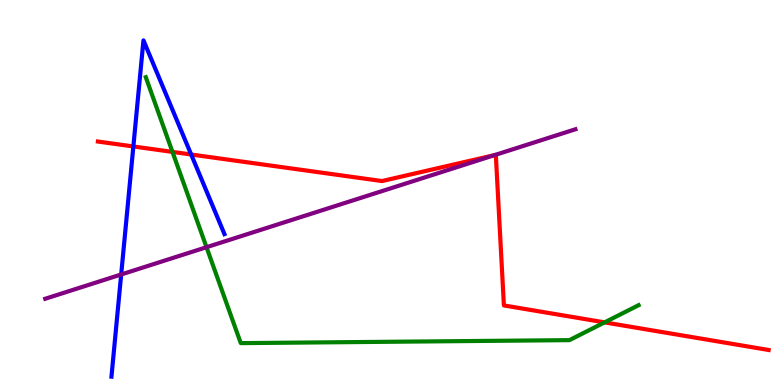[{'lines': ['blue', 'red'], 'intersections': [{'x': 1.72, 'y': 6.2}, {'x': 2.47, 'y': 5.99}]}, {'lines': ['green', 'red'], 'intersections': [{'x': 2.23, 'y': 6.05}, {'x': 7.8, 'y': 1.63}]}, {'lines': ['purple', 'red'], 'intersections': [{'x': 6.38, 'y': 5.97}]}, {'lines': ['blue', 'green'], 'intersections': []}, {'lines': ['blue', 'purple'], 'intersections': [{'x': 1.56, 'y': 2.87}]}, {'lines': ['green', 'purple'], 'intersections': [{'x': 2.66, 'y': 3.58}]}]